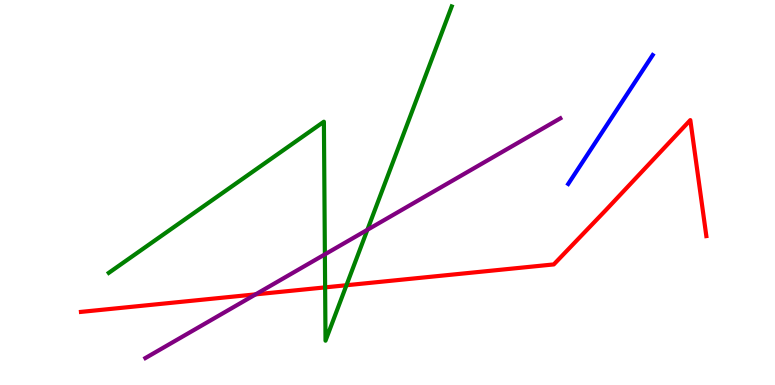[{'lines': ['blue', 'red'], 'intersections': []}, {'lines': ['green', 'red'], 'intersections': [{'x': 4.2, 'y': 2.54}, {'x': 4.47, 'y': 2.59}]}, {'lines': ['purple', 'red'], 'intersections': [{'x': 3.3, 'y': 2.35}]}, {'lines': ['blue', 'green'], 'intersections': []}, {'lines': ['blue', 'purple'], 'intersections': []}, {'lines': ['green', 'purple'], 'intersections': [{'x': 4.19, 'y': 3.39}, {'x': 4.74, 'y': 4.03}]}]